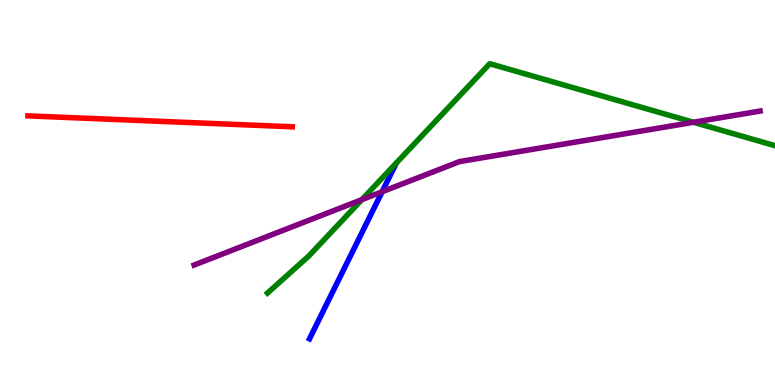[{'lines': ['blue', 'red'], 'intersections': []}, {'lines': ['green', 'red'], 'intersections': []}, {'lines': ['purple', 'red'], 'intersections': []}, {'lines': ['blue', 'green'], 'intersections': []}, {'lines': ['blue', 'purple'], 'intersections': [{'x': 4.93, 'y': 5.02}]}, {'lines': ['green', 'purple'], 'intersections': [{'x': 4.67, 'y': 4.81}, {'x': 8.95, 'y': 6.82}]}]